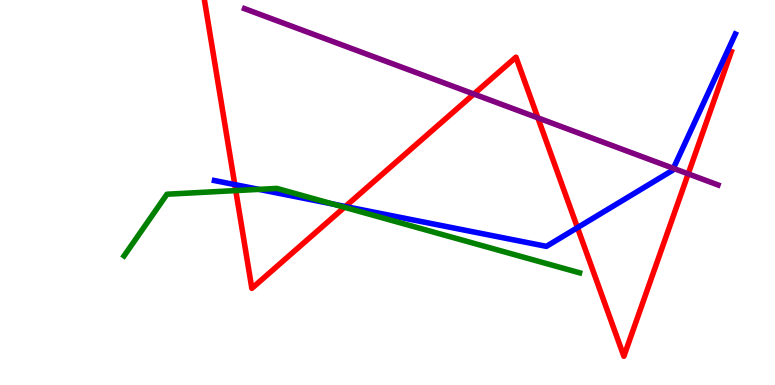[{'lines': ['blue', 'red'], 'intersections': [{'x': 3.03, 'y': 5.21}, {'x': 4.46, 'y': 4.64}, {'x': 7.45, 'y': 4.09}]}, {'lines': ['green', 'red'], 'intersections': [{'x': 3.04, 'y': 5.05}, {'x': 4.44, 'y': 4.62}]}, {'lines': ['purple', 'red'], 'intersections': [{'x': 6.11, 'y': 7.56}, {'x': 6.94, 'y': 6.94}, {'x': 8.88, 'y': 5.48}]}, {'lines': ['blue', 'green'], 'intersections': [{'x': 3.34, 'y': 5.08}, {'x': 4.29, 'y': 4.7}]}, {'lines': ['blue', 'purple'], 'intersections': [{'x': 8.69, 'y': 5.63}]}, {'lines': ['green', 'purple'], 'intersections': []}]